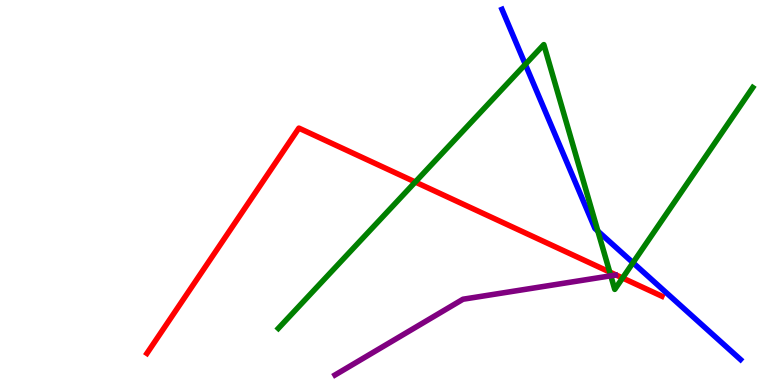[{'lines': ['blue', 'red'], 'intersections': []}, {'lines': ['green', 'red'], 'intersections': [{'x': 5.36, 'y': 5.27}, {'x': 7.87, 'y': 2.93}, {'x': 8.03, 'y': 2.78}]}, {'lines': ['purple', 'red'], 'intersections': []}, {'lines': ['blue', 'green'], 'intersections': [{'x': 6.78, 'y': 8.33}, {'x': 7.71, 'y': 4.0}, {'x': 8.17, 'y': 3.18}]}, {'lines': ['blue', 'purple'], 'intersections': []}, {'lines': ['green', 'purple'], 'intersections': [{'x': 7.88, 'y': 2.84}]}]